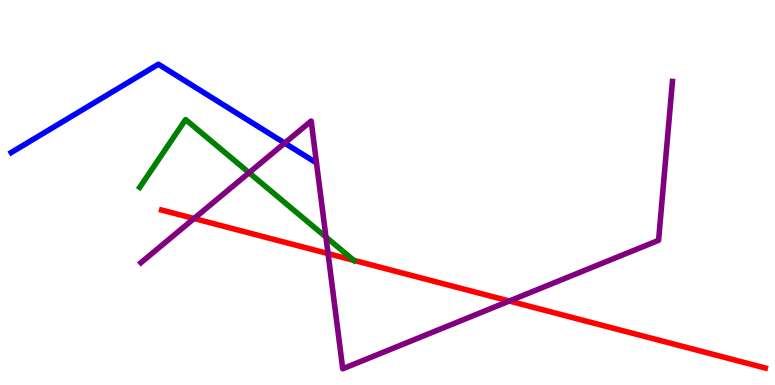[{'lines': ['blue', 'red'], 'intersections': []}, {'lines': ['green', 'red'], 'intersections': [{'x': 4.56, 'y': 3.24}]}, {'lines': ['purple', 'red'], 'intersections': [{'x': 2.5, 'y': 4.32}, {'x': 4.23, 'y': 3.41}, {'x': 6.57, 'y': 2.18}]}, {'lines': ['blue', 'green'], 'intersections': []}, {'lines': ['blue', 'purple'], 'intersections': [{'x': 3.67, 'y': 6.28}]}, {'lines': ['green', 'purple'], 'intersections': [{'x': 3.21, 'y': 5.51}, {'x': 4.21, 'y': 3.84}]}]